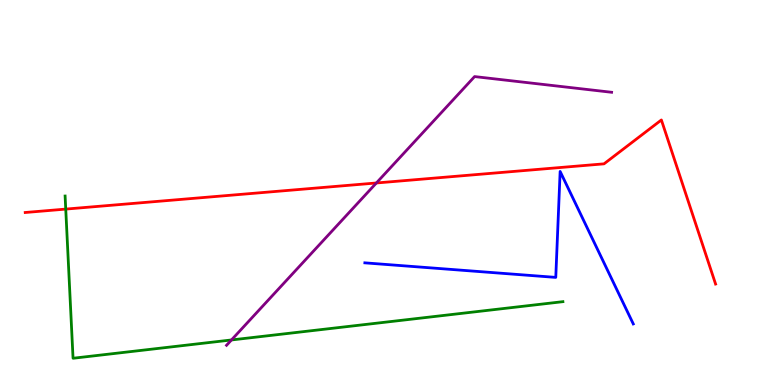[{'lines': ['blue', 'red'], 'intersections': []}, {'lines': ['green', 'red'], 'intersections': [{'x': 0.848, 'y': 4.57}]}, {'lines': ['purple', 'red'], 'intersections': [{'x': 4.86, 'y': 5.25}]}, {'lines': ['blue', 'green'], 'intersections': []}, {'lines': ['blue', 'purple'], 'intersections': []}, {'lines': ['green', 'purple'], 'intersections': [{'x': 2.99, 'y': 1.17}]}]